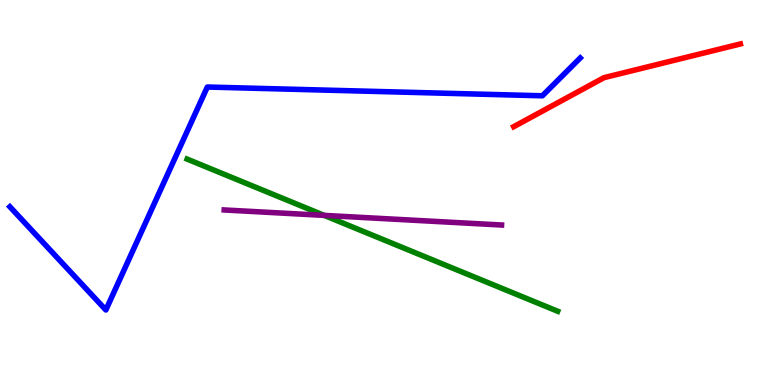[{'lines': ['blue', 'red'], 'intersections': []}, {'lines': ['green', 'red'], 'intersections': []}, {'lines': ['purple', 'red'], 'intersections': []}, {'lines': ['blue', 'green'], 'intersections': []}, {'lines': ['blue', 'purple'], 'intersections': []}, {'lines': ['green', 'purple'], 'intersections': [{'x': 4.18, 'y': 4.41}]}]